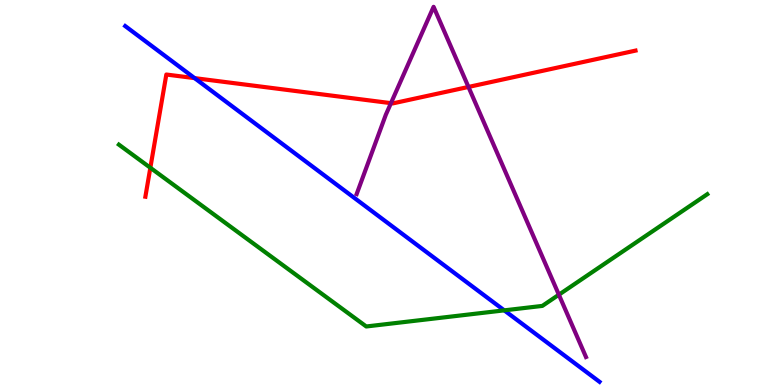[{'lines': ['blue', 'red'], 'intersections': [{'x': 2.51, 'y': 7.97}]}, {'lines': ['green', 'red'], 'intersections': [{'x': 1.94, 'y': 5.64}]}, {'lines': ['purple', 'red'], 'intersections': [{'x': 5.04, 'y': 7.32}, {'x': 6.04, 'y': 7.74}]}, {'lines': ['blue', 'green'], 'intersections': [{'x': 6.51, 'y': 1.94}]}, {'lines': ['blue', 'purple'], 'intersections': []}, {'lines': ['green', 'purple'], 'intersections': [{'x': 7.21, 'y': 2.35}]}]